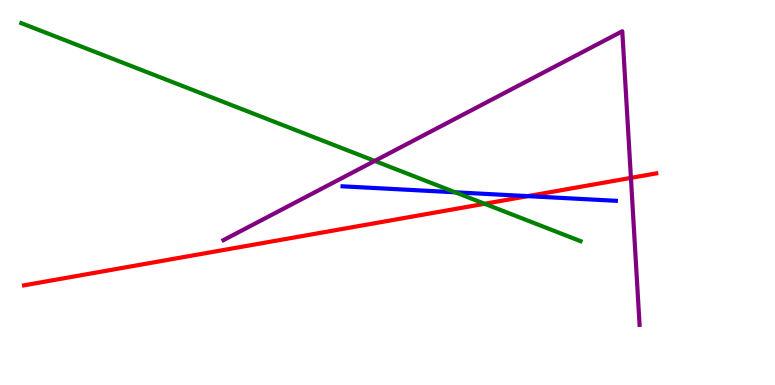[{'lines': ['blue', 'red'], 'intersections': [{'x': 6.81, 'y': 4.91}]}, {'lines': ['green', 'red'], 'intersections': [{'x': 6.25, 'y': 4.71}]}, {'lines': ['purple', 'red'], 'intersections': [{'x': 8.14, 'y': 5.38}]}, {'lines': ['blue', 'green'], 'intersections': [{'x': 5.87, 'y': 5.01}]}, {'lines': ['blue', 'purple'], 'intersections': []}, {'lines': ['green', 'purple'], 'intersections': [{'x': 4.84, 'y': 5.82}]}]